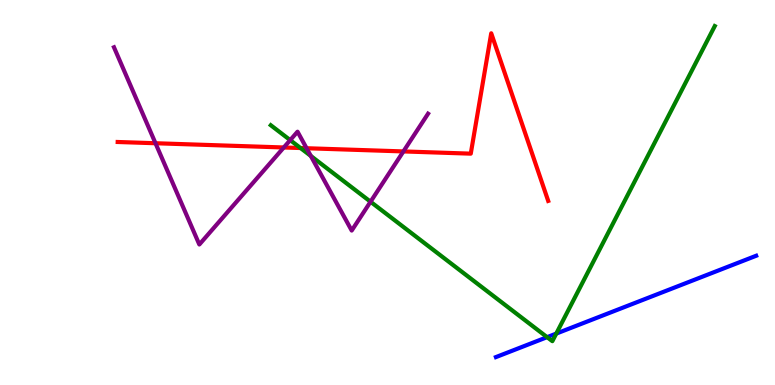[{'lines': ['blue', 'red'], 'intersections': []}, {'lines': ['green', 'red'], 'intersections': [{'x': 3.88, 'y': 6.16}]}, {'lines': ['purple', 'red'], 'intersections': [{'x': 2.01, 'y': 6.28}, {'x': 3.66, 'y': 6.17}, {'x': 3.96, 'y': 6.15}, {'x': 5.21, 'y': 6.07}]}, {'lines': ['blue', 'green'], 'intersections': [{'x': 7.06, 'y': 1.24}, {'x': 7.18, 'y': 1.34}]}, {'lines': ['blue', 'purple'], 'intersections': []}, {'lines': ['green', 'purple'], 'intersections': [{'x': 3.74, 'y': 6.36}, {'x': 4.01, 'y': 5.95}, {'x': 4.78, 'y': 4.76}]}]